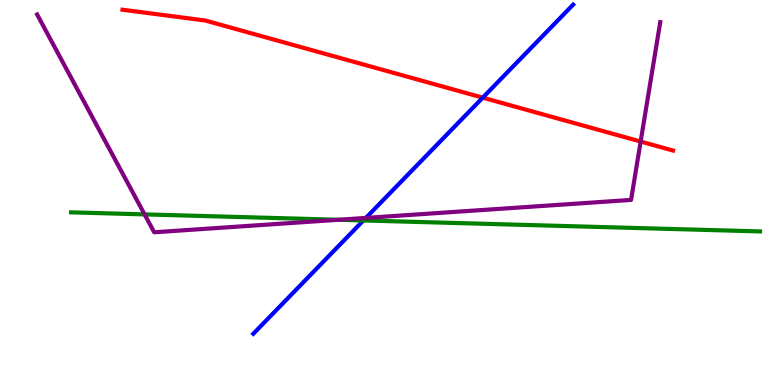[{'lines': ['blue', 'red'], 'intersections': [{'x': 6.23, 'y': 7.46}]}, {'lines': ['green', 'red'], 'intersections': []}, {'lines': ['purple', 'red'], 'intersections': [{'x': 8.27, 'y': 6.32}]}, {'lines': ['blue', 'green'], 'intersections': [{'x': 4.69, 'y': 4.27}]}, {'lines': ['blue', 'purple'], 'intersections': [{'x': 4.72, 'y': 4.34}]}, {'lines': ['green', 'purple'], 'intersections': [{'x': 1.87, 'y': 4.43}, {'x': 4.37, 'y': 4.29}]}]